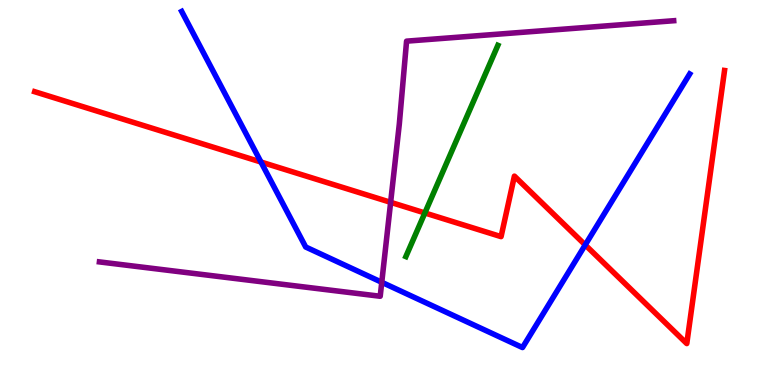[{'lines': ['blue', 'red'], 'intersections': [{'x': 3.37, 'y': 5.79}, {'x': 7.55, 'y': 3.64}]}, {'lines': ['green', 'red'], 'intersections': [{'x': 5.48, 'y': 4.47}]}, {'lines': ['purple', 'red'], 'intersections': [{'x': 5.04, 'y': 4.74}]}, {'lines': ['blue', 'green'], 'intersections': []}, {'lines': ['blue', 'purple'], 'intersections': [{'x': 4.93, 'y': 2.67}]}, {'lines': ['green', 'purple'], 'intersections': []}]